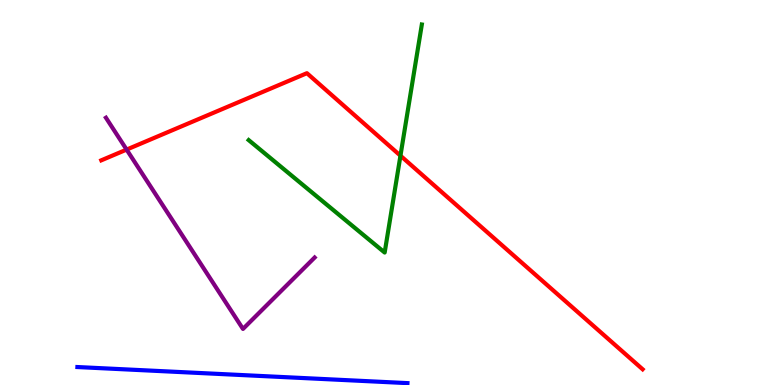[{'lines': ['blue', 'red'], 'intersections': []}, {'lines': ['green', 'red'], 'intersections': [{'x': 5.17, 'y': 5.96}]}, {'lines': ['purple', 'red'], 'intersections': [{'x': 1.63, 'y': 6.11}]}, {'lines': ['blue', 'green'], 'intersections': []}, {'lines': ['blue', 'purple'], 'intersections': []}, {'lines': ['green', 'purple'], 'intersections': []}]